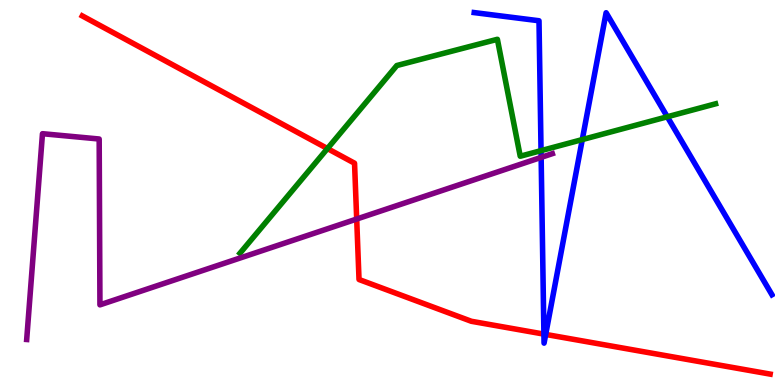[{'lines': ['blue', 'red'], 'intersections': [{'x': 7.02, 'y': 1.32}, {'x': 7.04, 'y': 1.31}]}, {'lines': ['green', 'red'], 'intersections': [{'x': 4.23, 'y': 6.14}]}, {'lines': ['purple', 'red'], 'intersections': [{'x': 4.6, 'y': 4.31}]}, {'lines': ['blue', 'green'], 'intersections': [{'x': 6.98, 'y': 6.09}, {'x': 7.51, 'y': 6.37}, {'x': 8.61, 'y': 6.97}]}, {'lines': ['blue', 'purple'], 'intersections': [{'x': 6.98, 'y': 5.91}]}, {'lines': ['green', 'purple'], 'intersections': []}]